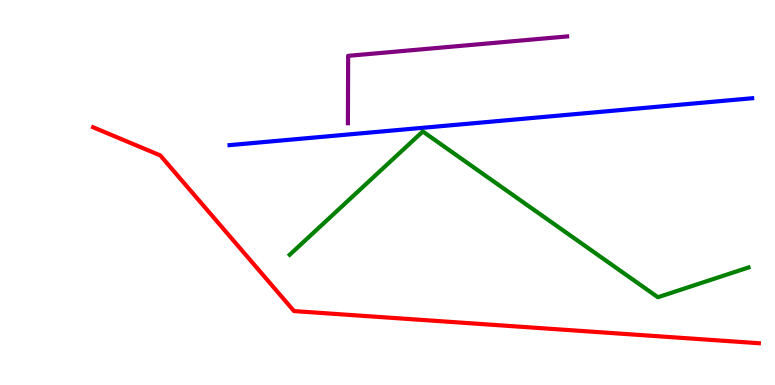[{'lines': ['blue', 'red'], 'intersections': []}, {'lines': ['green', 'red'], 'intersections': []}, {'lines': ['purple', 'red'], 'intersections': []}, {'lines': ['blue', 'green'], 'intersections': []}, {'lines': ['blue', 'purple'], 'intersections': []}, {'lines': ['green', 'purple'], 'intersections': []}]